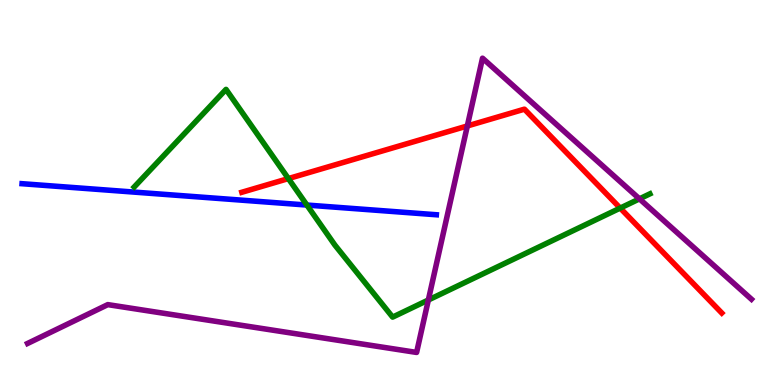[{'lines': ['blue', 'red'], 'intersections': []}, {'lines': ['green', 'red'], 'intersections': [{'x': 3.72, 'y': 5.36}, {'x': 8.0, 'y': 4.6}]}, {'lines': ['purple', 'red'], 'intersections': [{'x': 6.03, 'y': 6.73}]}, {'lines': ['blue', 'green'], 'intersections': [{'x': 3.96, 'y': 4.67}]}, {'lines': ['blue', 'purple'], 'intersections': []}, {'lines': ['green', 'purple'], 'intersections': [{'x': 5.53, 'y': 2.21}, {'x': 8.25, 'y': 4.83}]}]